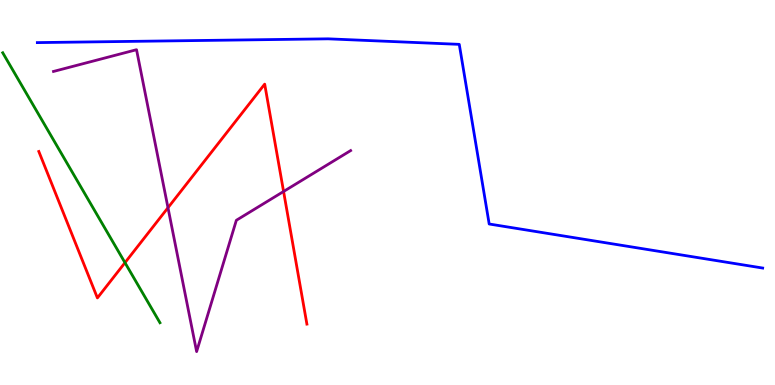[{'lines': ['blue', 'red'], 'intersections': []}, {'lines': ['green', 'red'], 'intersections': [{'x': 1.61, 'y': 3.18}]}, {'lines': ['purple', 'red'], 'intersections': [{'x': 2.17, 'y': 4.6}, {'x': 3.66, 'y': 5.03}]}, {'lines': ['blue', 'green'], 'intersections': []}, {'lines': ['blue', 'purple'], 'intersections': []}, {'lines': ['green', 'purple'], 'intersections': []}]